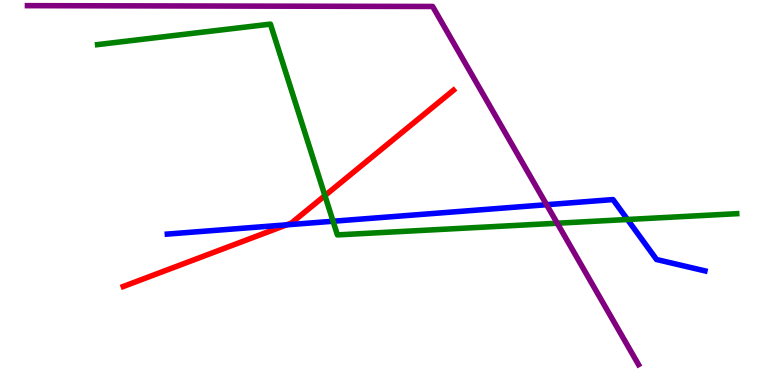[{'lines': ['blue', 'red'], 'intersections': [{'x': 3.7, 'y': 4.16}]}, {'lines': ['green', 'red'], 'intersections': [{'x': 4.19, 'y': 4.92}]}, {'lines': ['purple', 'red'], 'intersections': []}, {'lines': ['blue', 'green'], 'intersections': [{'x': 4.3, 'y': 4.25}, {'x': 8.1, 'y': 4.3}]}, {'lines': ['blue', 'purple'], 'intersections': [{'x': 7.05, 'y': 4.68}]}, {'lines': ['green', 'purple'], 'intersections': [{'x': 7.19, 'y': 4.2}]}]